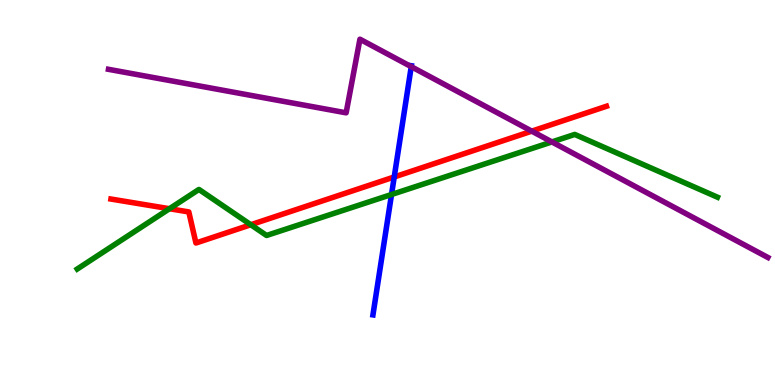[{'lines': ['blue', 'red'], 'intersections': [{'x': 5.09, 'y': 5.4}]}, {'lines': ['green', 'red'], 'intersections': [{'x': 2.19, 'y': 4.58}, {'x': 3.24, 'y': 4.16}]}, {'lines': ['purple', 'red'], 'intersections': [{'x': 6.86, 'y': 6.59}]}, {'lines': ['blue', 'green'], 'intersections': [{'x': 5.05, 'y': 4.95}]}, {'lines': ['blue', 'purple'], 'intersections': [{'x': 5.31, 'y': 8.27}]}, {'lines': ['green', 'purple'], 'intersections': [{'x': 7.12, 'y': 6.31}]}]